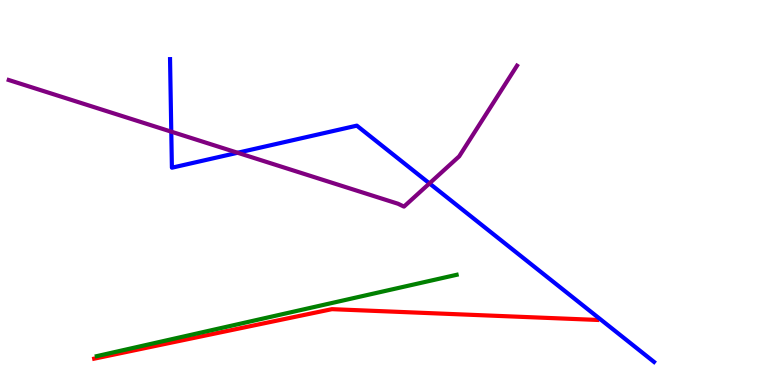[{'lines': ['blue', 'red'], 'intersections': []}, {'lines': ['green', 'red'], 'intersections': []}, {'lines': ['purple', 'red'], 'intersections': []}, {'lines': ['blue', 'green'], 'intersections': []}, {'lines': ['blue', 'purple'], 'intersections': [{'x': 2.21, 'y': 6.58}, {'x': 3.07, 'y': 6.03}, {'x': 5.54, 'y': 5.24}]}, {'lines': ['green', 'purple'], 'intersections': []}]